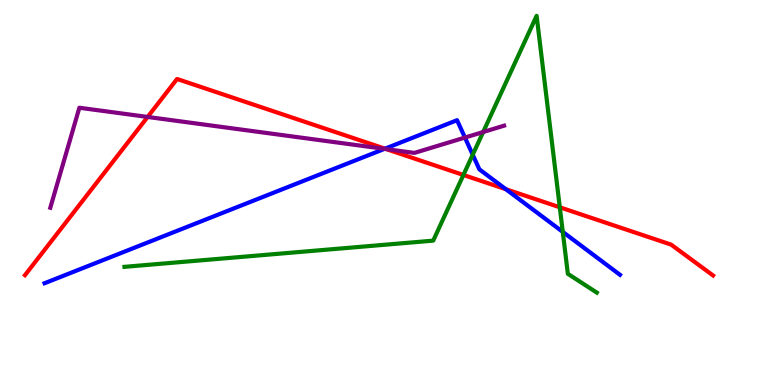[{'lines': ['blue', 'red'], 'intersections': [{'x': 4.97, 'y': 6.14}, {'x': 6.53, 'y': 5.09}]}, {'lines': ['green', 'red'], 'intersections': [{'x': 5.98, 'y': 5.46}, {'x': 7.22, 'y': 4.62}]}, {'lines': ['purple', 'red'], 'intersections': [{'x': 1.9, 'y': 6.96}, {'x': 4.98, 'y': 6.13}]}, {'lines': ['blue', 'green'], 'intersections': [{'x': 6.1, 'y': 5.98}, {'x': 7.26, 'y': 3.98}]}, {'lines': ['blue', 'purple'], 'intersections': [{'x': 4.96, 'y': 6.13}, {'x': 6.0, 'y': 6.43}]}, {'lines': ['green', 'purple'], 'intersections': [{'x': 6.23, 'y': 6.57}]}]